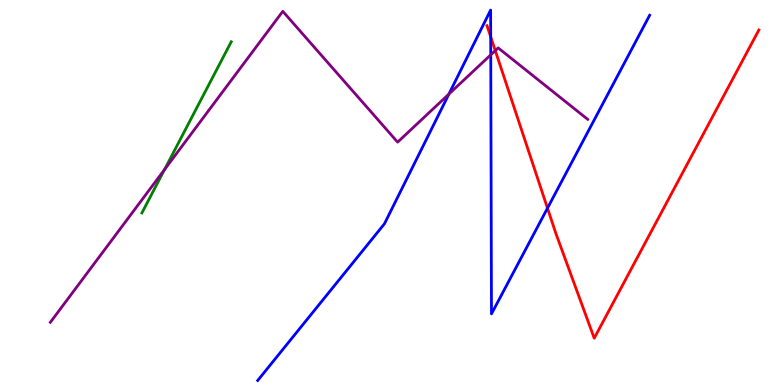[{'lines': ['blue', 'red'], 'intersections': [{'x': 6.33, 'y': 9.04}, {'x': 7.06, 'y': 4.59}]}, {'lines': ['green', 'red'], 'intersections': []}, {'lines': ['purple', 'red'], 'intersections': [{'x': 6.39, 'y': 8.69}]}, {'lines': ['blue', 'green'], 'intersections': []}, {'lines': ['blue', 'purple'], 'intersections': [{'x': 5.79, 'y': 7.56}, {'x': 6.33, 'y': 8.58}]}, {'lines': ['green', 'purple'], 'intersections': [{'x': 2.12, 'y': 5.6}]}]